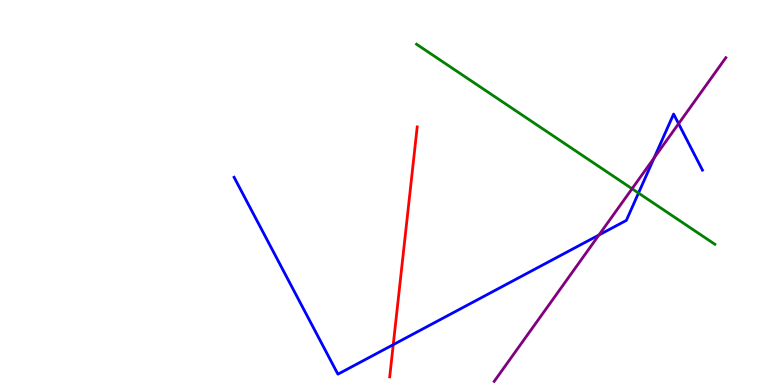[{'lines': ['blue', 'red'], 'intersections': [{'x': 5.07, 'y': 1.05}]}, {'lines': ['green', 'red'], 'intersections': []}, {'lines': ['purple', 'red'], 'intersections': []}, {'lines': ['blue', 'green'], 'intersections': [{'x': 8.24, 'y': 4.99}]}, {'lines': ['blue', 'purple'], 'intersections': [{'x': 7.73, 'y': 3.9}, {'x': 8.44, 'y': 5.9}, {'x': 8.76, 'y': 6.79}]}, {'lines': ['green', 'purple'], 'intersections': [{'x': 8.16, 'y': 5.1}]}]